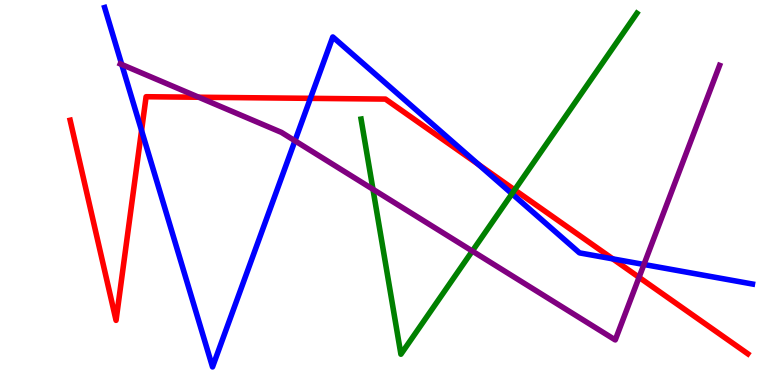[{'lines': ['blue', 'red'], 'intersections': [{'x': 1.83, 'y': 6.61}, {'x': 4.01, 'y': 7.45}, {'x': 6.18, 'y': 5.73}, {'x': 7.91, 'y': 3.28}]}, {'lines': ['green', 'red'], 'intersections': [{'x': 6.64, 'y': 5.07}]}, {'lines': ['purple', 'red'], 'intersections': [{'x': 2.56, 'y': 7.47}, {'x': 8.25, 'y': 2.8}]}, {'lines': ['blue', 'green'], 'intersections': [{'x': 6.61, 'y': 4.97}]}, {'lines': ['blue', 'purple'], 'intersections': [{'x': 1.57, 'y': 8.32}, {'x': 3.81, 'y': 6.34}, {'x': 8.31, 'y': 3.13}]}, {'lines': ['green', 'purple'], 'intersections': [{'x': 4.81, 'y': 5.08}, {'x': 6.09, 'y': 3.48}]}]